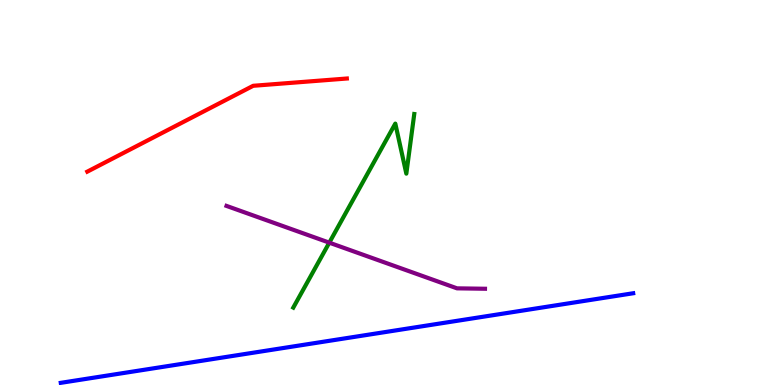[{'lines': ['blue', 'red'], 'intersections': []}, {'lines': ['green', 'red'], 'intersections': []}, {'lines': ['purple', 'red'], 'intersections': []}, {'lines': ['blue', 'green'], 'intersections': []}, {'lines': ['blue', 'purple'], 'intersections': []}, {'lines': ['green', 'purple'], 'intersections': [{'x': 4.25, 'y': 3.7}]}]